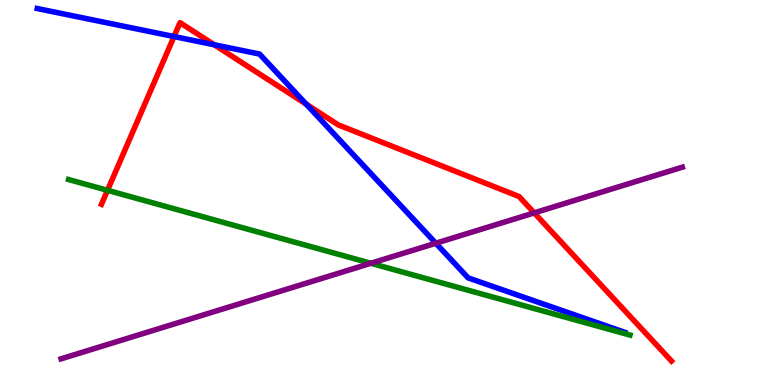[{'lines': ['blue', 'red'], 'intersections': [{'x': 2.25, 'y': 9.05}, {'x': 2.76, 'y': 8.84}, {'x': 3.95, 'y': 7.29}]}, {'lines': ['green', 'red'], 'intersections': [{'x': 1.39, 'y': 5.06}]}, {'lines': ['purple', 'red'], 'intersections': [{'x': 6.89, 'y': 4.47}]}, {'lines': ['blue', 'green'], 'intersections': []}, {'lines': ['blue', 'purple'], 'intersections': [{'x': 5.62, 'y': 3.68}]}, {'lines': ['green', 'purple'], 'intersections': [{'x': 4.79, 'y': 3.16}]}]